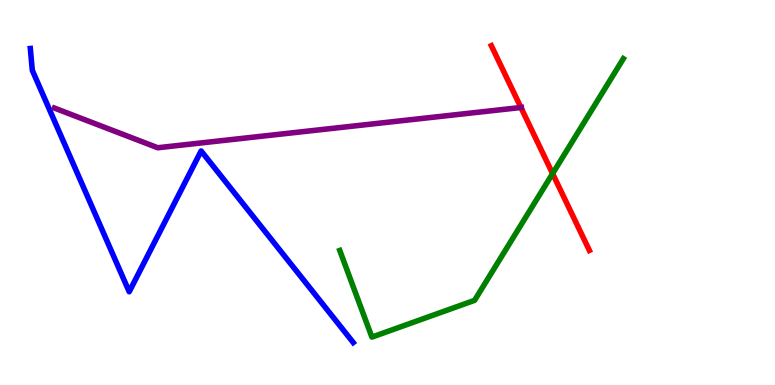[{'lines': ['blue', 'red'], 'intersections': []}, {'lines': ['green', 'red'], 'intersections': [{'x': 7.13, 'y': 5.49}]}, {'lines': ['purple', 'red'], 'intersections': [{'x': 6.72, 'y': 7.21}]}, {'lines': ['blue', 'green'], 'intersections': []}, {'lines': ['blue', 'purple'], 'intersections': []}, {'lines': ['green', 'purple'], 'intersections': []}]